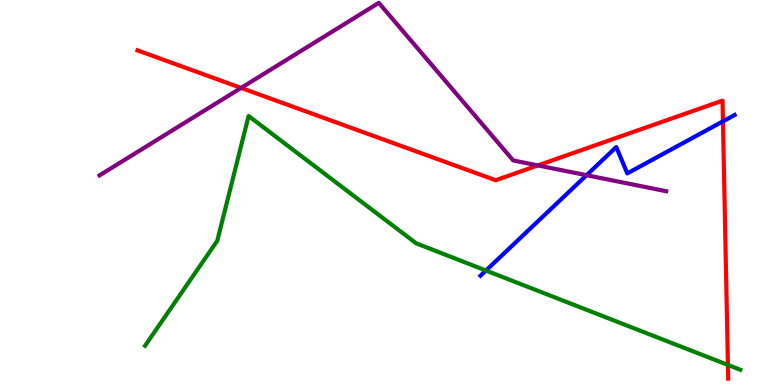[{'lines': ['blue', 'red'], 'intersections': [{'x': 9.33, 'y': 6.85}]}, {'lines': ['green', 'red'], 'intersections': [{'x': 9.39, 'y': 0.521}]}, {'lines': ['purple', 'red'], 'intersections': [{'x': 3.11, 'y': 7.72}, {'x': 6.94, 'y': 5.7}]}, {'lines': ['blue', 'green'], 'intersections': [{'x': 6.27, 'y': 2.97}]}, {'lines': ['blue', 'purple'], 'intersections': [{'x': 7.57, 'y': 5.45}]}, {'lines': ['green', 'purple'], 'intersections': []}]